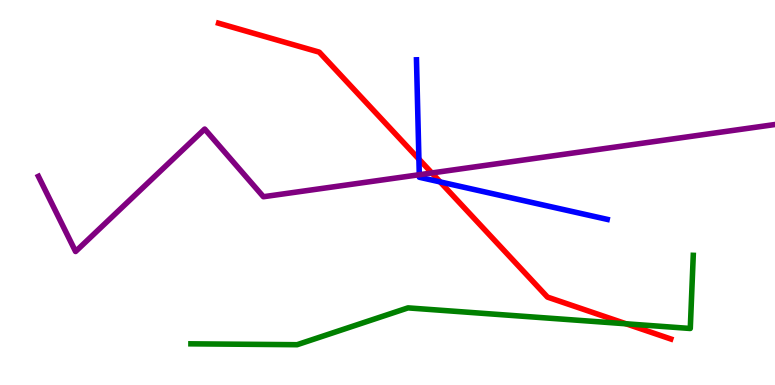[{'lines': ['blue', 'red'], 'intersections': [{'x': 5.41, 'y': 5.87}, {'x': 5.68, 'y': 5.27}]}, {'lines': ['green', 'red'], 'intersections': [{'x': 8.08, 'y': 1.59}]}, {'lines': ['purple', 'red'], 'intersections': [{'x': 5.57, 'y': 5.51}]}, {'lines': ['blue', 'green'], 'intersections': []}, {'lines': ['blue', 'purple'], 'intersections': [{'x': 5.41, 'y': 5.46}]}, {'lines': ['green', 'purple'], 'intersections': []}]